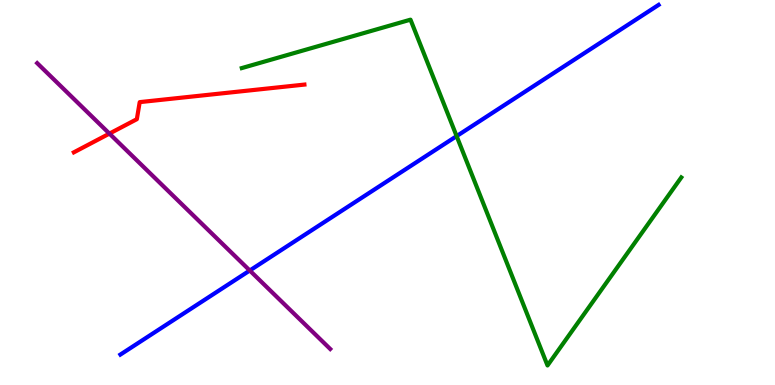[{'lines': ['blue', 'red'], 'intersections': []}, {'lines': ['green', 'red'], 'intersections': []}, {'lines': ['purple', 'red'], 'intersections': [{'x': 1.41, 'y': 6.53}]}, {'lines': ['blue', 'green'], 'intersections': [{'x': 5.89, 'y': 6.46}]}, {'lines': ['blue', 'purple'], 'intersections': [{'x': 3.22, 'y': 2.97}]}, {'lines': ['green', 'purple'], 'intersections': []}]